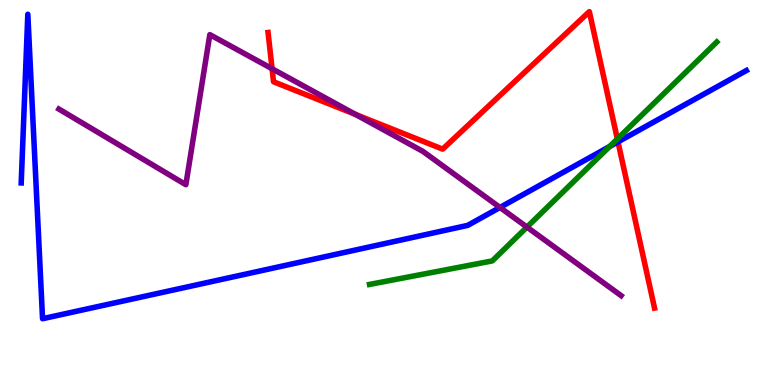[{'lines': ['blue', 'red'], 'intersections': [{'x': 7.97, 'y': 6.32}]}, {'lines': ['green', 'red'], 'intersections': [{'x': 7.97, 'y': 6.39}]}, {'lines': ['purple', 'red'], 'intersections': [{'x': 3.51, 'y': 8.21}, {'x': 4.59, 'y': 7.03}]}, {'lines': ['blue', 'green'], 'intersections': [{'x': 7.87, 'y': 6.19}]}, {'lines': ['blue', 'purple'], 'intersections': [{'x': 6.45, 'y': 4.61}]}, {'lines': ['green', 'purple'], 'intersections': [{'x': 6.8, 'y': 4.1}]}]